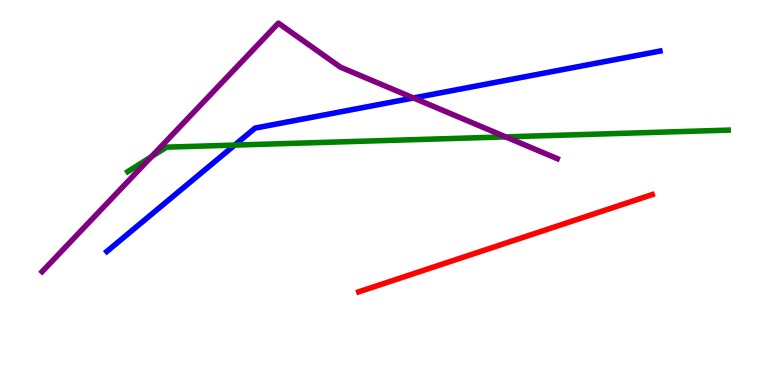[{'lines': ['blue', 'red'], 'intersections': []}, {'lines': ['green', 'red'], 'intersections': []}, {'lines': ['purple', 'red'], 'intersections': []}, {'lines': ['blue', 'green'], 'intersections': [{'x': 3.03, 'y': 6.23}]}, {'lines': ['blue', 'purple'], 'intersections': [{'x': 5.34, 'y': 7.46}]}, {'lines': ['green', 'purple'], 'intersections': [{'x': 1.95, 'y': 5.93}, {'x': 6.52, 'y': 6.44}]}]